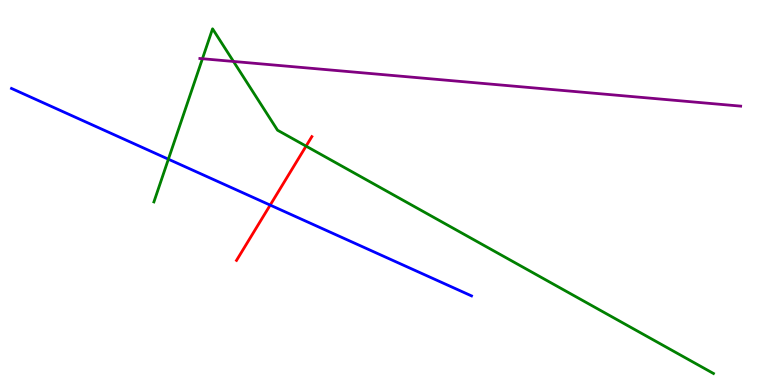[{'lines': ['blue', 'red'], 'intersections': [{'x': 3.49, 'y': 4.67}]}, {'lines': ['green', 'red'], 'intersections': [{'x': 3.95, 'y': 6.2}]}, {'lines': ['purple', 'red'], 'intersections': []}, {'lines': ['blue', 'green'], 'intersections': [{'x': 2.17, 'y': 5.87}]}, {'lines': ['blue', 'purple'], 'intersections': []}, {'lines': ['green', 'purple'], 'intersections': [{'x': 2.61, 'y': 8.47}, {'x': 3.01, 'y': 8.4}]}]